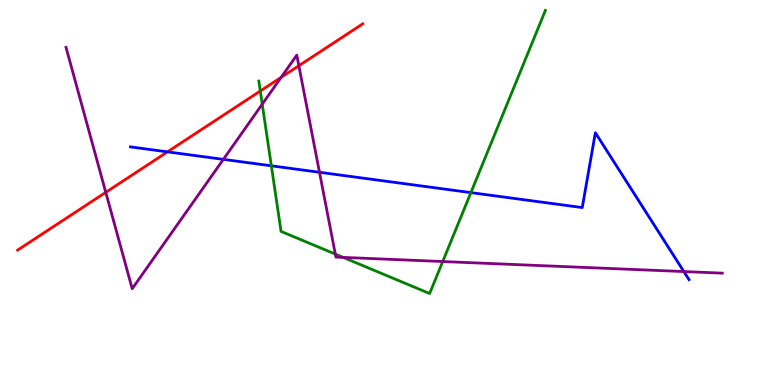[{'lines': ['blue', 'red'], 'intersections': [{'x': 2.16, 'y': 6.06}]}, {'lines': ['green', 'red'], 'intersections': [{'x': 3.36, 'y': 7.64}]}, {'lines': ['purple', 'red'], 'intersections': [{'x': 1.36, 'y': 5.0}, {'x': 3.63, 'y': 7.99}, {'x': 3.86, 'y': 8.29}]}, {'lines': ['blue', 'green'], 'intersections': [{'x': 3.5, 'y': 5.69}, {'x': 6.08, 'y': 5.0}]}, {'lines': ['blue', 'purple'], 'intersections': [{'x': 2.88, 'y': 5.86}, {'x': 4.12, 'y': 5.53}, {'x': 8.82, 'y': 2.95}]}, {'lines': ['green', 'purple'], 'intersections': [{'x': 3.38, 'y': 7.29}, {'x': 4.33, 'y': 3.4}, {'x': 4.43, 'y': 3.31}, {'x': 5.71, 'y': 3.21}]}]